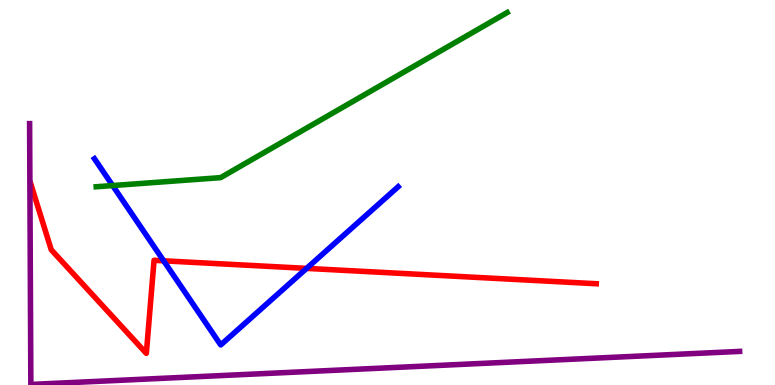[{'lines': ['blue', 'red'], 'intersections': [{'x': 2.11, 'y': 3.23}, {'x': 3.96, 'y': 3.03}]}, {'lines': ['green', 'red'], 'intersections': []}, {'lines': ['purple', 'red'], 'intersections': []}, {'lines': ['blue', 'green'], 'intersections': [{'x': 1.45, 'y': 5.18}]}, {'lines': ['blue', 'purple'], 'intersections': []}, {'lines': ['green', 'purple'], 'intersections': []}]